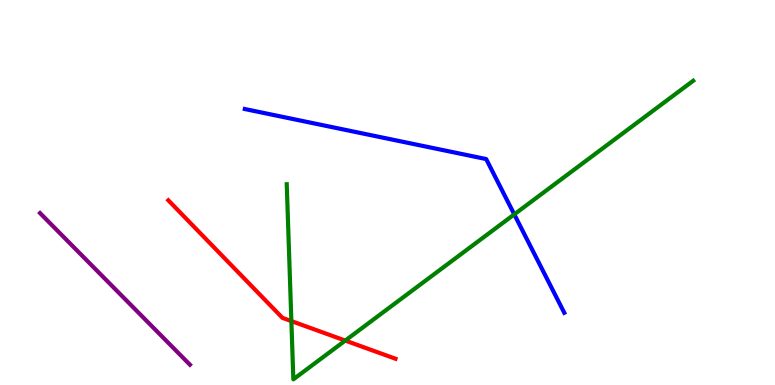[{'lines': ['blue', 'red'], 'intersections': []}, {'lines': ['green', 'red'], 'intersections': [{'x': 3.76, 'y': 1.66}, {'x': 4.46, 'y': 1.15}]}, {'lines': ['purple', 'red'], 'intersections': []}, {'lines': ['blue', 'green'], 'intersections': [{'x': 6.64, 'y': 4.43}]}, {'lines': ['blue', 'purple'], 'intersections': []}, {'lines': ['green', 'purple'], 'intersections': []}]